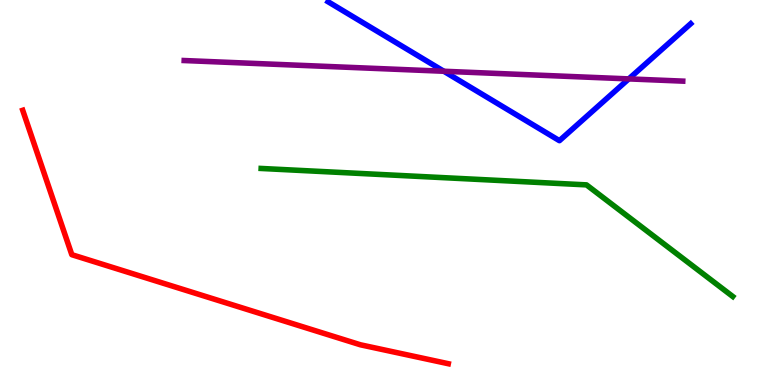[{'lines': ['blue', 'red'], 'intersections': []}, {'lines': ['green', 'red'], 'intersections': []}, {'lines': ['purple', 'red'], 'intersections': []}, {'lines': ['blue', 'green'], 'intersections': []}, {'lines': ['blue', 'purple'], 'intersections': [{'x': 5.73, 'y': 8.15}, {'x': 8.11, 'y': 7.95}]}, {'lines': ['green', 'purple'], 'intersections': []}]